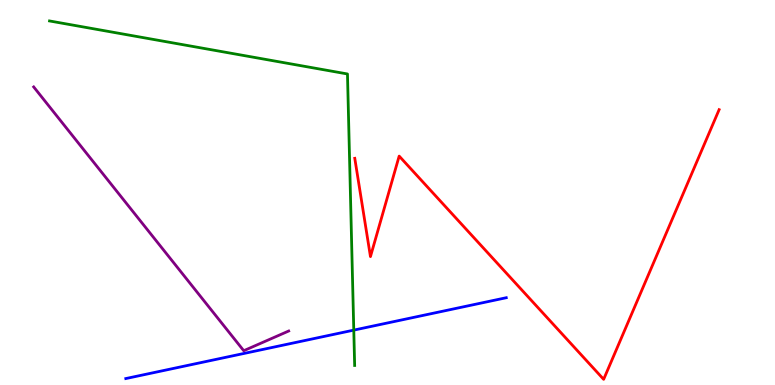[{'lines': ['blue', 'red'], 'intersections': []}, {'lines': ['green', 'red'], 'intersections': []}, {'lines': ['purple', 'red'], 'intersections': []}, {'lines': ['blue', 'green'], 'intersections': [{'x': 4.56, 'y': 1.43}]}, {'lines': ['blue', 'purple'], 'intersections': []}, {'lines': ['green', 'purple'], 'intersections': []}]